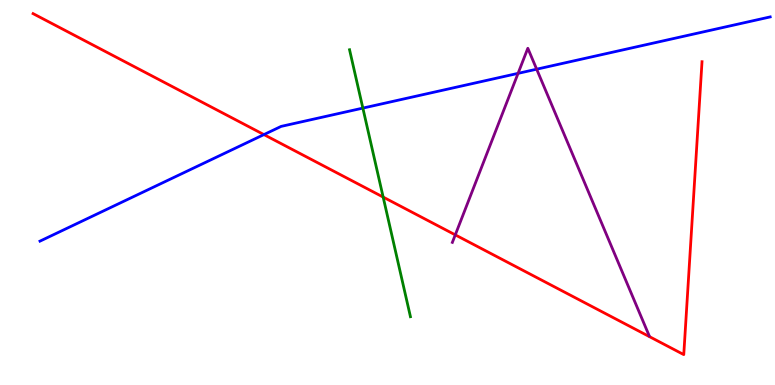[{'lines': ['blue', 'red'], 'intersections': [{'x': 3.41, 'y': 6.5}]}, {'lines': ['green', 'red'], 'intersections': [{'x': 4.94, 'y': 4.88}]}, {'lines': ['purple', 'red'], 'intersections': [{'x': 5.87, 'y': 3.9}]}, {'lines': ['blue', 'green'], 'intersections': [{'x': 4.68, 'y': 7.19}]}, {'lines': ['blue', 'purple'], 'intersections': [{'x': 6.68, 'y': 8.09}, {'x': 6.92, 'y': 8.2}]}, {'lines': ['green', 'purple'], 'intersections': []}]